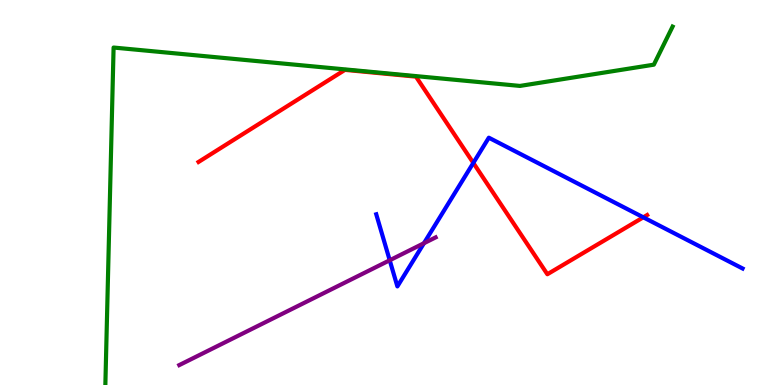[{'lines': ['blue', 'red'], 'intersections': [{'x': 6.11, 'y': 5.77}, {'x': 8.3, 'y': 4.36}]}, {'lines': ['green', 'red'], 'intersections': []}, {'lines': ['purple', 'red'], 'intersections': []}, {'lines': ['blue', 'green'], 'intersections': []}, {'lines': ['blue', 'purple'], 'intersections': [{'x': 5.03, 'y': 3.24}, {'x': 5.47, 'y': 3.68}]}, {'lines': ['green', 'purple'], 'intersections': []}]